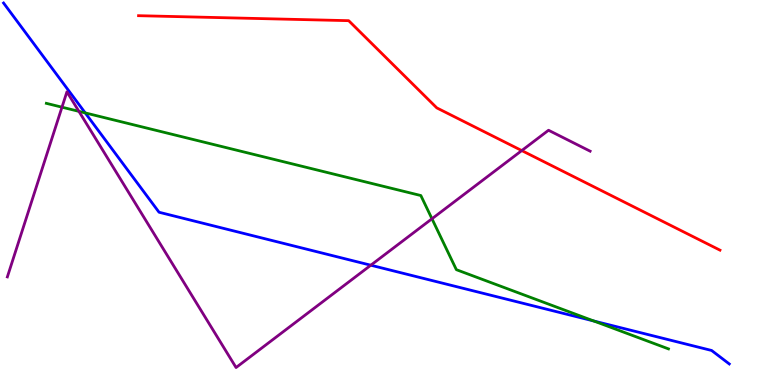[{'lines': ['blue', 'red'], 'intersections': []}, {'lines': ['green', 'red'], 'intersections': []}, {'lines': ['purple', 'red'], 'intersections': [{'x': 6.73, 'y': 6.09}]}, {'lines': ['blue', 'green'], 'intersections': [{'x': 1.1, 'y': 7.07}, {'x': 7.66, 'y': 1.66}]}, {'lines': ['blue', 'purple'], 'intersections': [{'x': 4.78, 'y': 3.11}]}, {'lines': ['green', 'purple'], 'intersections': [{'x': 0.8, 'y': 7.22}, {'x': 1.02, 'y': 7.11}, {'x': 5.57, 'y': 4.32}]}]